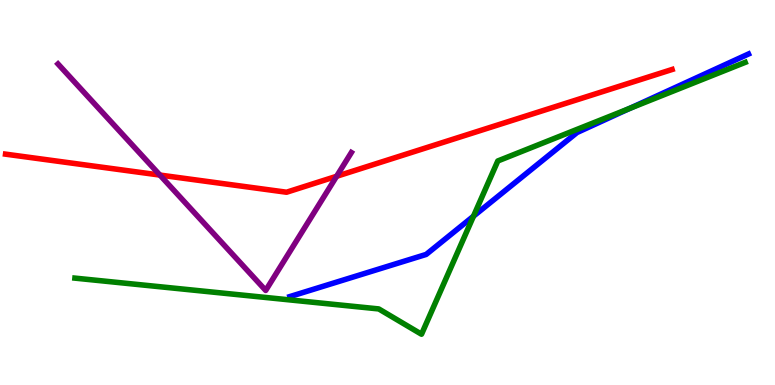[{'lines': ['blue', 'red'], 'intersections': []}, {'lines': ['green', 'red'], 'intersections': []}, {'lines': ['purple', 'red'], 'intersections': [{'x': 2.06, 'y': 5.45}, {'x': 4.34, 'y': 5.42}]}, {'lines': ['blue', 'green'], 'intersections': [{'x': 6.11, 'y': 4.38}, {'x': 8.13, 'y': 7.18}]}, {'lines': ['blue', 'purple'], 'intersections': []}, {'lines': ['green', 'purple'], 'intersections': []}]